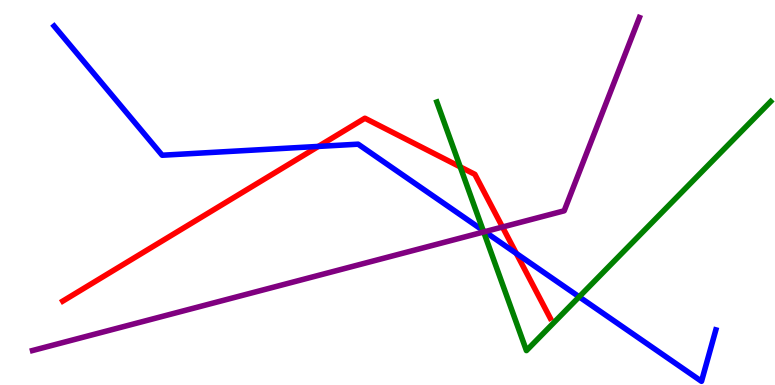[{'lines': ['blue', 'red'], 'intersections': [{'x': 4.11, 'y': 6.2}, {'x': 6.66, 'y': 3.42}]}, {'lines': ['green', 'red'], 'intersections': [{'x': 5.94, 'y': 5.67}]}, {'lines': ['purple', 'red'], 'intersections': [{'x': 6.48, 'y': 4.1}]}, {'lines': ['blue', 'green'], 'intersections': [{'x': 6.23, 'y': 4.01}, {'x': 7.47, 'y': 2.29}]}, {'lines': ['blue', 'purple'], 'intersections': [{'x': 6.26, 'y': 3.98}]}, {'lines': ['green', 'purple'], 'intersections': [{'x': 6.24, 'y': 3.97}]}]